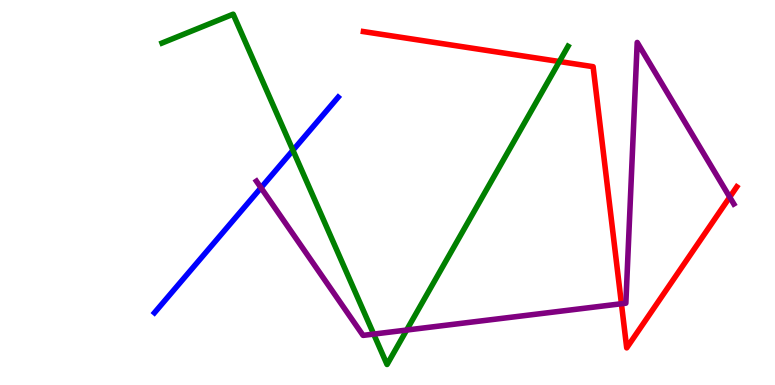[{'lines': ['blue', 'red'], 'intersections': []}, {'lines': ['green', 'red'], 'intersections': [{'x': 7.22, 'y': 8.4}]}, {'lines': ['purple', 'red'], 'intersections': [{'x': 8.02, 'y': 2.11}, {'x': 9.42, 'y': 4.88}]}, {'lines': ['blue', 'green'], 'intersections': [{'x': 3.78, 'y': 6.1}]}, {'lines': ['blue', 'purple'], 'intersections': [{'x': 3.37, 'y': 5.12}]}, {'lines': ['green', 'purple'], 'intersections': [{'x': 4.82, 'y': 1.32}, {'x': 5.25, 'y': 1.43}]}]